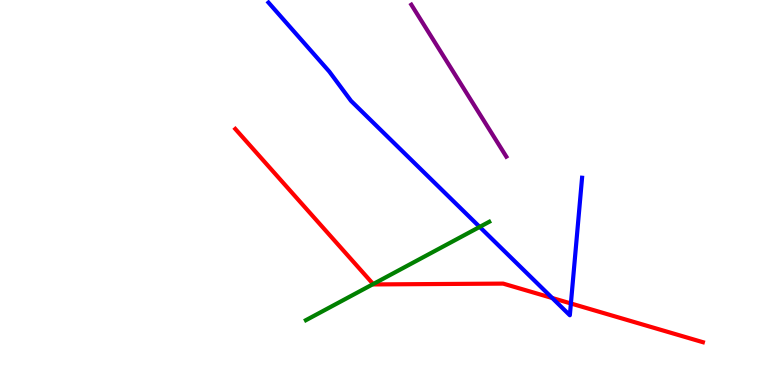[{'lines': ['blue', 'red'], 'intersections': [{'x': 7.13, 'y': 2.26}, {'x': 7.37, 'y': 2.12}]}, {'lines': ['green', 'red'], 'intersections': [{'x': 4.82, 'y': 2.62}]}, {'lines': ['purple', 'red'], 'intersections': []}, {'lines': ['blue', 'green'], 'intersections': [{'x': 6.19, 'y': 4.11}]}, {'lines': ['blue', 'purple'], 'intersections': []}, {'lines': ['green', 'purple'], 'intersections': []}]